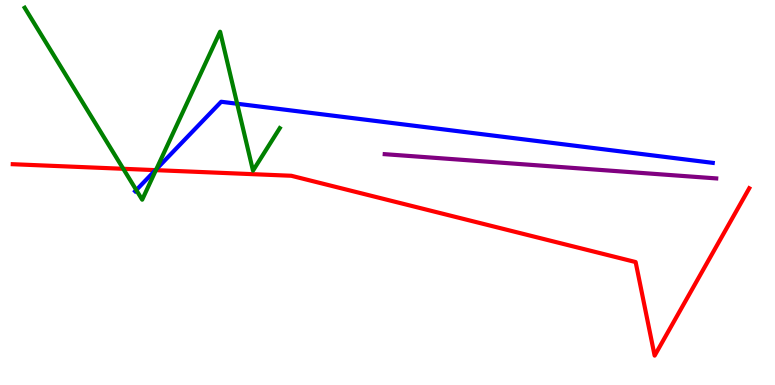[{'lines': ['blue', 'red'], 'intersections': [{'x': 2.01, 'y': 5.58}]}, {'lines': ['green', 'red'], 'intersections': [{'x': 1.59, 'y': 5.62}, {'x': 2.01, 'y': 5.58}]}, {'lines': ['purple', 'red'], 'intersections': []}, {'lines': ['blue', 'green'], 'intersections': [{'x': 1.76, 'y': 5.06}, {'x': 2.02, 'y': 5.6}, {'x': 3.06, 'y': 7.31}]}, {'lines': ['blue', 'purple'], 'intersections': []}, {'lines': ['green', 'purple'], 'intersections': []}]